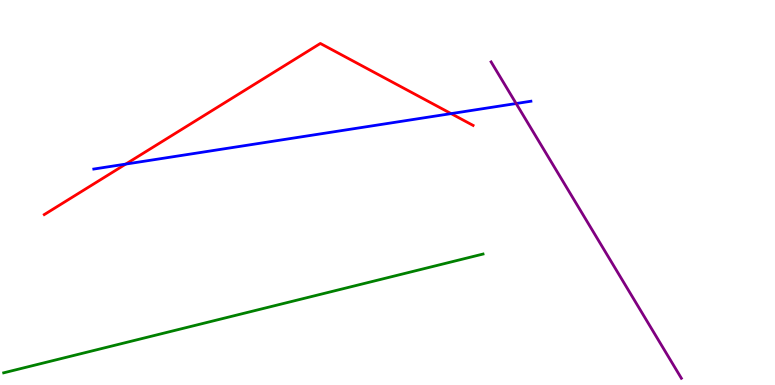[{'lines': ['blue', 'red'], 'intersections': [{'x': 1.62, 'y': 5.74}, {'x': 5.82, 'y': 7.05}]}, {'lines': ['green', 'red'], 'intersections': []}, {'lines': ['purple', 'red'], 'intersections': []}, {'lines': ['blue', 'green'], 'intersections': []}, {'lines': ['blue', 'purple'], 'intersections': [{'x': 6.66, 'y': 7.31}]}, {'lines': ['green', 'purple'], 'intersections': []}]